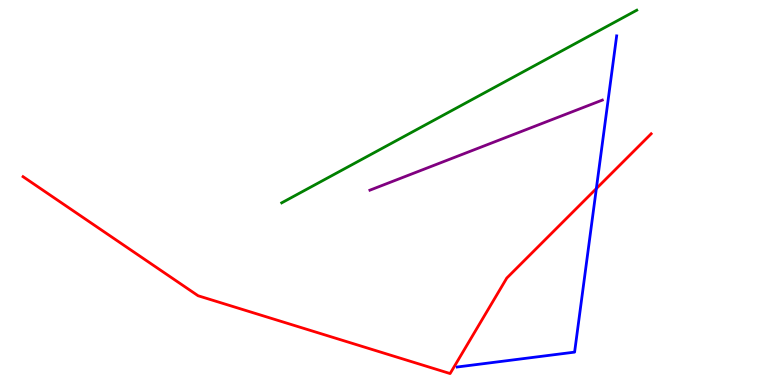[{'lines': ['blue', 'red'], 'intersections': [{'x': 7.69, 'y': 5.1}]}, {'lines': ['green', 'red'], 'intersections': []}, {'lines': ['purple', 'red'], 'intersections': []}, {'lines': ['blue', 'green'], 'intersections': []}, {'lines': ['blue', 'purple'], 'intersections': []}, {'lines': ['green', 'purple'], 'intersections': []}]